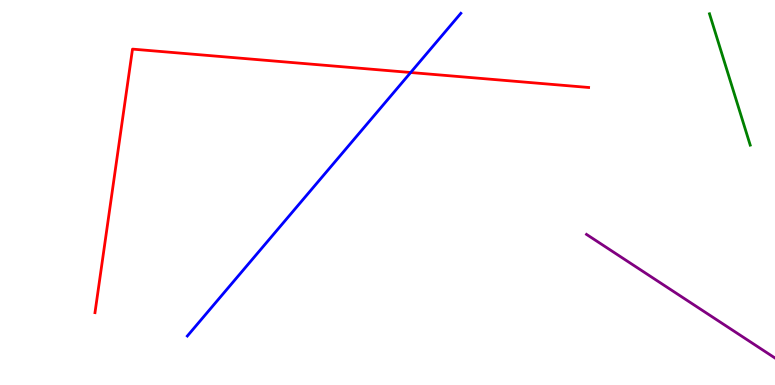[{'lines': ['blue', 'red'], 'intersections': [{'x': 5.3, 'y': 8.12}]}, {'lines': ['green', 'red'], 'intersections': []}, {'lines': ['purple', 'red'], 'intersections': []}, {'lines': ['blue', 'green'], 'intersections': []}, {'lines': ['blue', 'purple'], 'intersections': []}, {'lines': ['green', 'purple'], 'intersections': []}]